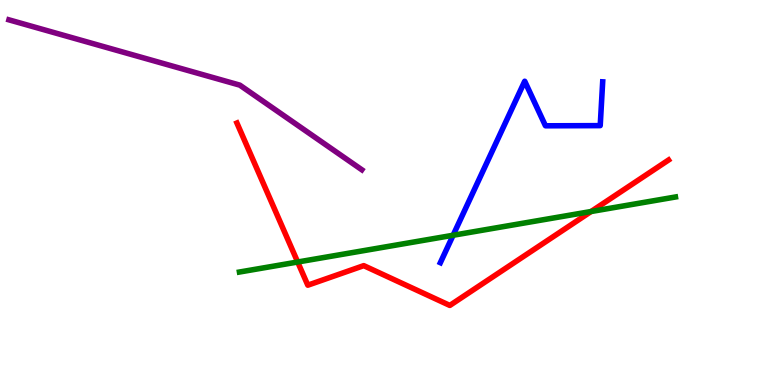[{'lines': ['blue', 'red'], 'intersections': []}, {'lines': ['green', 'red'], 'intersections': [{'x': 3.84, 'y': 3.19}, {'x': 7.63, 'y': 4.51}]}, {'lines': ['purple', 'red'], 'intersections': []}, {'lines': ['blue', 'green'], 'intersections': [{'x': 5.85, 'y': 3.89}]}, {'lines': ['blue', 'purple'], 'intersections': []}, {'lines': ['green', 'purple'], 'intersections': []}]